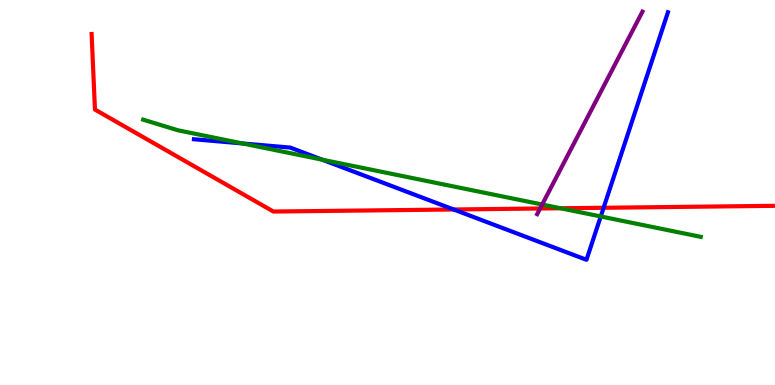[{'lines': ['blue', 'red'], 'intersections': [{'x': 5.85, 'y': 4.56}, {'x': 7.79, 'y': 4.6}]}, {'lines': ['green', 'red'], 'intersections': [{'x': 7.23, 'y': 4.59}]}, {'lines': ['purple', 'red'], 'intersections': [{'x': 6.97, 'y': 4.58}]}, {'lines': ['blue', 'green'], 'intersections': [{'x': 3.13, 'y': 6.27}, {'x': 4.16, 'y': 5.85}, {'x': 7.75, 'y': 4.38}]}, {'lines': ['blue', 'purple'], 'intersections': []}, {'lines': ['green', 'purple'], 'intersections': [{'x': 7.0, 'y': 4.69}]}]